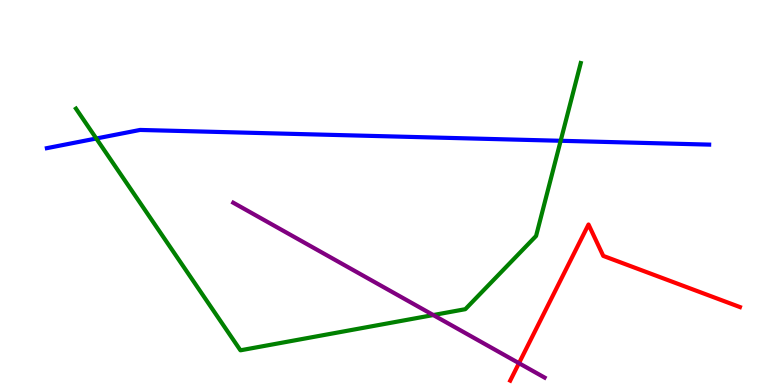[{'lines': ['blue', 'red'], 'intersections': []}, {'lines': ['green', 'red'], 'intersections': []}, {'lines': ['purple', 'red'], 'intersections': [{'x': 6.7, 'y': 0.567}]}, {'lines': ['blue', 'green'], 'intersections': [{'x': 1.24, 'y': 6.4}, {'x': 7.23, 'y': 6.34}]}, {'lines': ['blue', 'purple'], 'intersections': []}, {'lines': ['green', 'purple'], 'intersections': [{'x': 5.59, 'y': 1.82}]}]